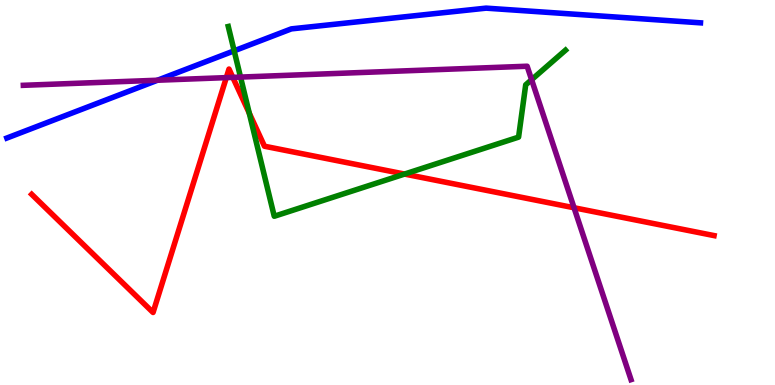[{'lines': ['blue', 'red'], 'intersections': []}, {'lines': ['green', 'red'], 'intersections': [{'x': 3.22, 'y': 7.06}, {'x': 5.22, 'y': 5.48}]}, {'lines': ['purple', 'red'], 'intersections': [{'x': 2.92, 'y': 7.98}, {'x': 3.0, 'y': 7.99}, {'x': 7.41, 'y': 4.6}]}, {'lines': ['blue', 'green'], 'intersections': [{'x': 3.02, 'y': 8.68}]}, {'lines': ['blue', 'purple'], 'intersections': [{'x': 2.03, 'y': 7.92}]}, {'lines': ['green', 'purple'], 'intersections': [{'x': 3.1, 'y': 8.0}, {'x': 6.86, 'y': 7.93}]}]